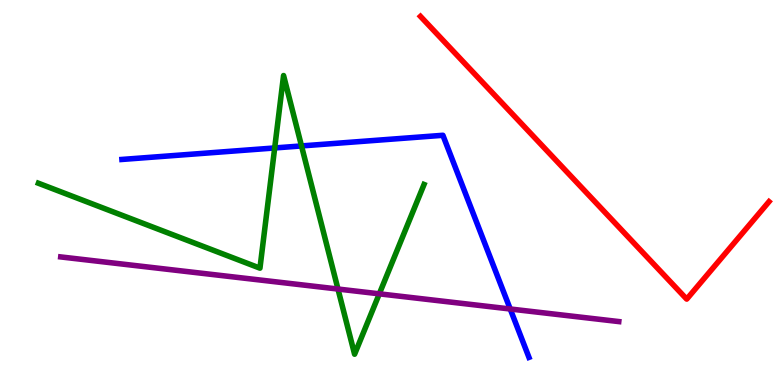[{'lines': ['blue', 'red'], 'intersections': []}, {'lines': ['green', 'red'], 'intersections': []}, {'lines': ['purple', 'red'], 'intersections': []}, {'lines': ['blue', 'green'], 'intersections': [{'x': 3.54, 'y': 6.16}, {'x': 3.89, 'y': 6.21}]}, {'lines': ['blue', 'purple'], 'intersections': [{'x': 6.58, 'y': 1.97}]}, {'lines': ['green', 'purple'], 'intersections': [{'x': 4.36, 'y': 2.49}, {'x': 4.89, 'y': 2.37}]}]